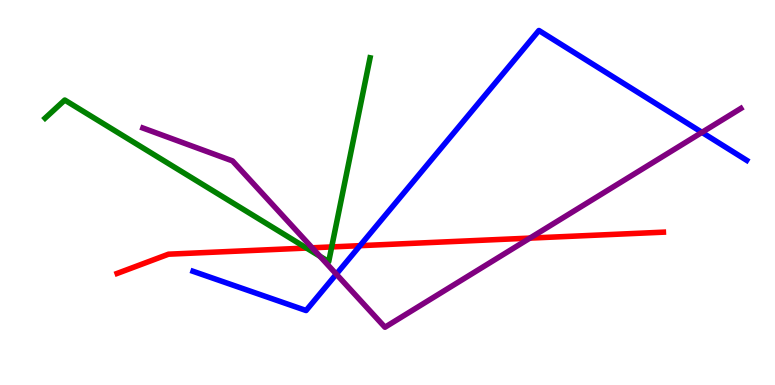[{'lines': ['blue', 'red'], 'intersections': [{'x': 4.65, 'y': 3.62}]}, {'lines': ['green', 'red'], 'intersections': [{'x': 3.96, 'y': 3.56}, {'x': 4.28, 'y': 3.59}]}, {'lines': ['purple', 'red'], 'intersections': [{'x': 4.03, 'y': 3.56}, {'x': 6.84, 'y': 3.82}]}, {'lines': ['blue', 'green'], 'intersections': []}, {'lines': ['blue', 'purple'], 'intersections': [{'x': 4.34, 'y': 2.88}, {'x': 9.06, 'y': 6.56}]}, {'lines': ['green', 'purple'], 'intersections': [{'x': 4.13, 'y': 3.34}]}]